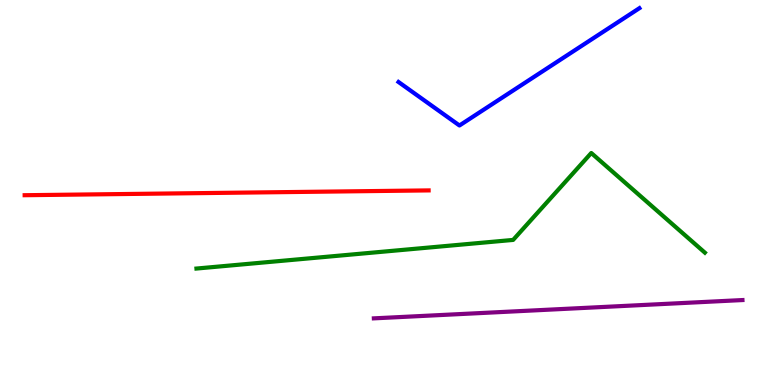[{'lines': ['blue', 'red'], 'intersections': []}, {'lines': ['green', 'red'], 'intersections': []}, {'lines': ['purple', 'red'], 'intersections': []}, {'lines': ['blue', 'green'], 'intersections': []}, {'lines': ['blue', 'purple'], 'intersections': []}, {'lines': ['green', 'purple'], 'intersections': []}]